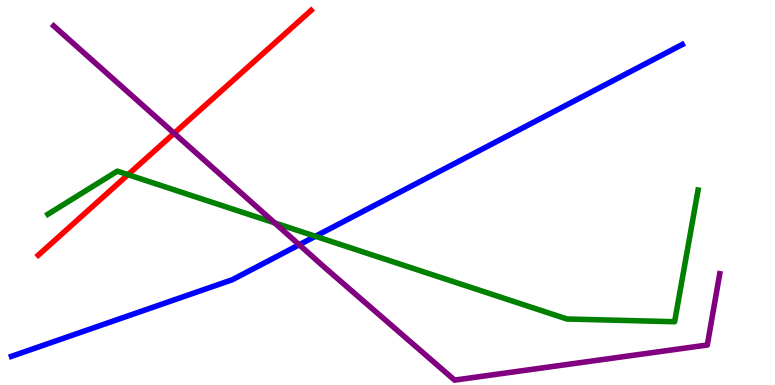[{'lines': ['blue', 'red'], 'intersections': []}, {'lines': ['green', 'red'], 'intersections': [{'x': 1.65, 'y': 5.46}]}, {'lines': ['purple', 'red'], 'intersections': [{'x': 2.25, 'y': 6.54}]}, {'lines': ['blue', 'green'], 'intersections': [{'x': 4.07, 'y': 3.86}]}, {'lines': ['blue', 'purple'], 'intersections': [{'x': 3.86, 'y': 3.64}]}, {'lines': ['green', 'purple'], 'intersections': [{'x': 3.54, 'y': 4.21}]}]